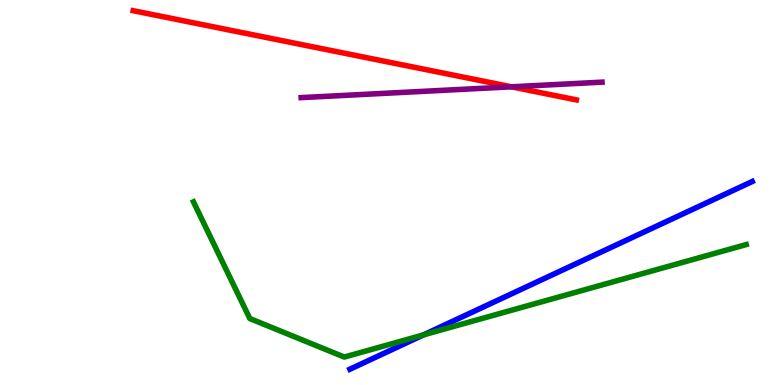[{'lines': ['blue', 'red'], 'intersections': []}, {'lines': ['green', 'red'], 'intersections': []}, {'lines': ['purple', 'red'], 'intersections': [{'x': 6.6, 'y': 7.75}]}, {'lines': ['blue', 'green'], 'intersections': [{'x': 5.47, 'y': 1.3}]}, {'lines': ['blue', 'purple'], 'intersections': []}, {'lines': ['green', 'purple'], 'intersections': []}]